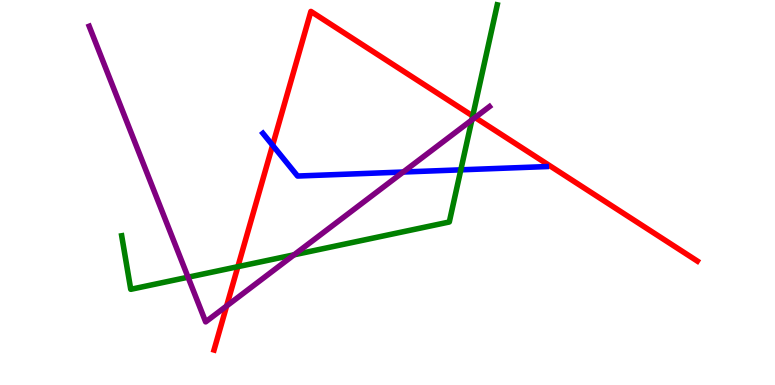[{'lines': ['blue', 'red'], 'intersections': [{'x': 3.52, 'y': 6.23}]}, {'lines': ['green', 'red'], 'intersections': [{'x': 3.07, 'y': 3.07}, {'x': 6.1, 'y': 6.99}]}, {'lines': ['purple', 'red'], 'intersections': [{'x': 2.92, 'y': 2.05}, {'x': 6.13, 'y': 6.95}]}, {'lines': ['blue', 'green'], 'intersections': [{'x': 5.95, 'y': 5.59}]}, {'lines': ['blue', 'purple'], 'intersections': [{'x': 5.2, 'y': 5.53}]}, {'lines': ['green', 'purple'], 'intersections': [{'x': 2.43, 'y': 2.8}, {'x': 3.79, 'y': 3.38}, {'x': 6.09, 'y': 6.88}]}]